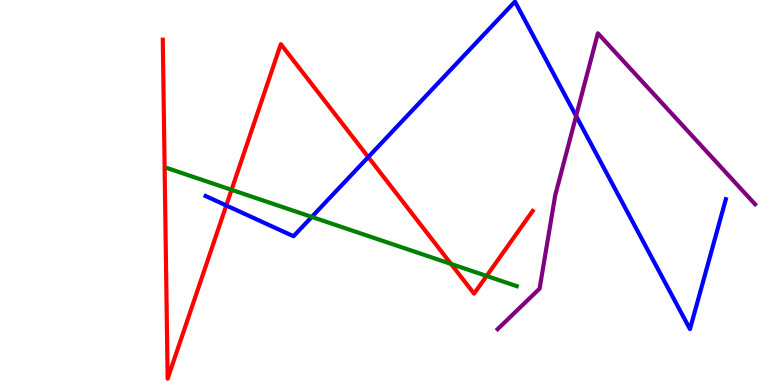[{'lines': ['blue', 'red'], 'intersections': [{'x': 2.92, 'y': 4.66}, {'x': 4.75, 'y': 5.92}]}, {'lines': ['green', 'red'], 'intersections': [{'x': 2.99, 'y': 5.07}, {'x': 5.82, 'y': 3.14}, {'x': 6.28, 'y': 2.83}]}, {'lines': ['purple', 'red'], 'intersections': []}, {'lines': ['blue', 'green'], 'intersections': [{'x': 4.02, 'y': 4.37}]}, {'lines': ['blue', 'purple'], 'intersections': [{'x': 7.43, 'y': 6.99}]}, {'lines': ['green', 'purple'], 'intersections': []}]